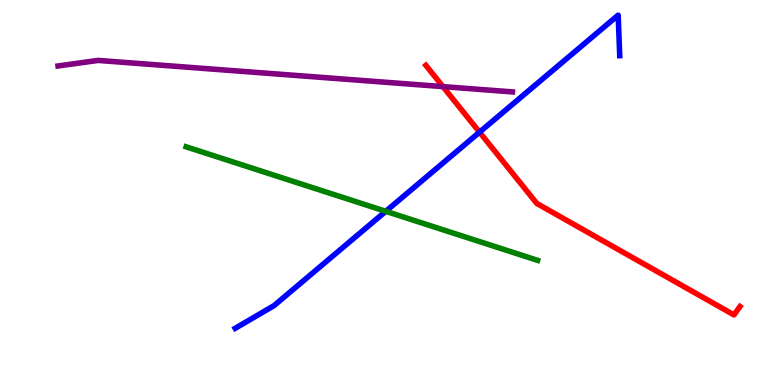[{'lines': ['blue', 'red'], 'intersections': [{'x': 6.19, 'y': 6.57}]}, {'lines': ['green', 'red'], 'intersections': []}, {'lines': ['purple', 'red'], 'intersections': [{'x': 5.72, 'y': 7.75}]}, {'lines': ['blue', 'green'], 'intersections': [{'x': 4.98, 'y': 4.51}]}, {'lines': ['blue', 'purple'], 'intersections': []}, {'lines': ['green', 'purple'], 'intersections': []}]